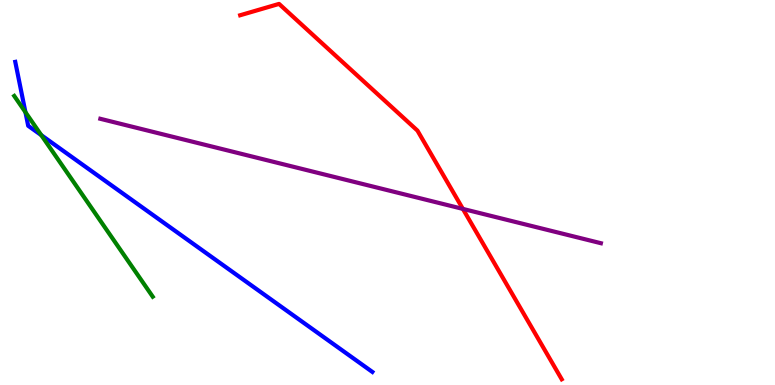[{'lines': ['blue', 'red'], 'intersections': []}, {'lines': ['green', 'red'], 'intersections': []}, {'lines': ['purple', 'red'], 'intersections': [{'x': 5.97, 'y': 4.57}]}, {'lines': ['blue', 'green'], 'intersections': [{'x': 0.328, 'y': 7.09}, {'x': 0.533, 'y': 6.49}]}, {'lines': ['blue', 'purple'], 'intersections': []}, {'lines': ['green', 'purple'], 'intersections': []}]